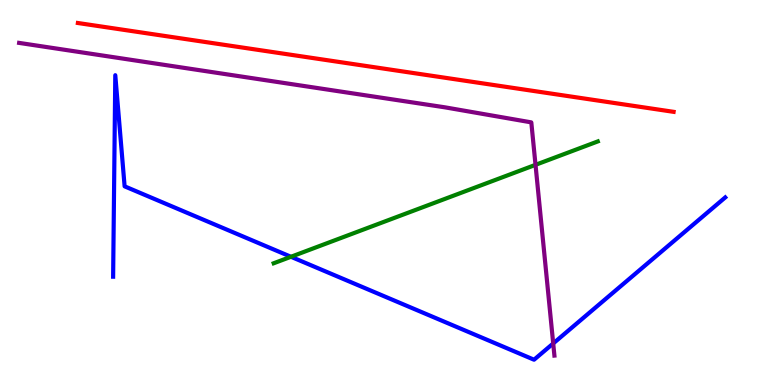[{'lines': ['blue', 'red'], 'intersections': []}, {'lines': ['green', 'red'], 'intersections': []}, {'lines': ['purple', 'red'], 'intersections': []}, {'lines': ['blue', 'green'], 'intersections': [{'x': 3.75, 'y': 3.33}]}, {'lines': ['blue', 'purple'], 'intersections': [{'x': 7.14, 'y': 1.08}]}, {'lines': ['green', 'purple'], 'intersections': [{'x': 6.91, 'y': 5.72}]}]